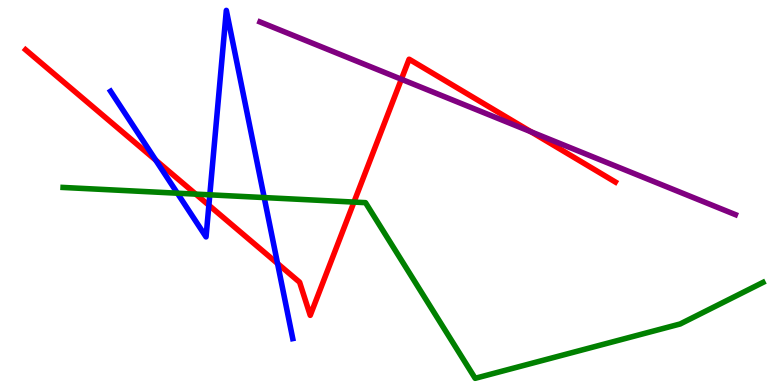[{'lines': ['blue', 'red'], 'intersections': [{'x': 2.01, 'y': 5.84}, {'x': 2.7, 'y': 4.67}, {'x': 3.58, 'y': 3.16}]}, {'lines': ['green', 'red'], 'intersections': [{'x': 2.53, 'y': 4.96}, {'x': 4.57, 'y': 4.75}]}, {'lines': ['purple', 'red'], 'intersections': [{'x': 5.18, 'y': 7.94}, {'x': 6.85, 'y': 6.58}]}, {'lines': ['blue', 'green'], 'intersections': [{'x': 2.29, 'y': 4.98}, {'x': 2.71, 'y': 4.94}, {'x': 3.41, 'y': 4.87}]}, {'lines': ['blue', 'purple'], 'intersections': []}, {'lines': ['green', 'purple'], 'intersections': []}]